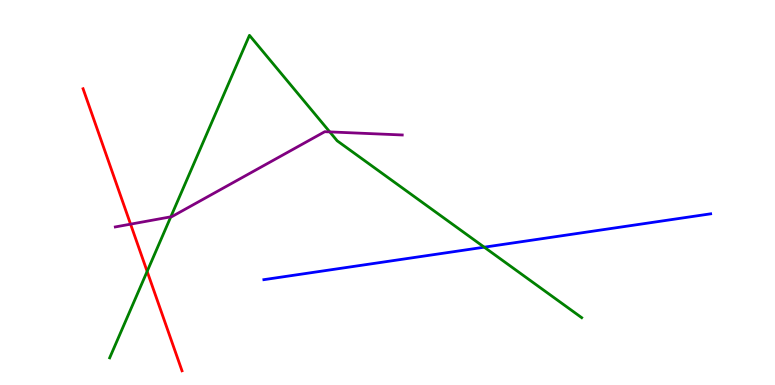[{'lines': ['blue', 'red'], 'intersections': []}, {'lines': ['green', 'red'], 'intersections': [{'x': 1.9, 'y': 2.95}]}, {'lines': ['purple', 'red'], 'intersections': [{'x': 1.68, 'y': 4.18}]}, {'lines': ['blue', 'green'], 'intersections': [{'x': 6.25, 'y': 3.58}]}, {'lines': ['blue', 'purple'], 'intersections': []}, {'lines': ['green', 'purple'], 'intersections': [{'x': 2.2, 'y': 4.37}, {'x': 4.25, 'y': 6.57}]}]